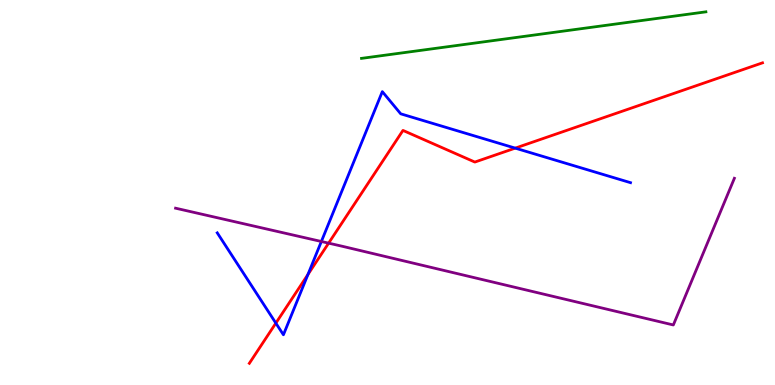[{'lines': ['blue', 'red'], 'intersections': [{'x': 3.56, 'y': 1.61}, {'x': 3.97, 'y': 2.87}, {'x': 6.65, 'y': 6.15}]}, {'lines': ['green', 'red'], 'intersections': []}, {'lines': ['purple', 'red'], 'intersections': [{'x': 4.24, 'y': 3.68}]}, {'lines': ['blue', 'green'], 'intersections': []}, {'lines': ['blue', 'purple'], 'intersections': [{'x': 4.15, 'y': 3.73}]}, {'lines': ['green', 'purple'], 'intersections': []}]